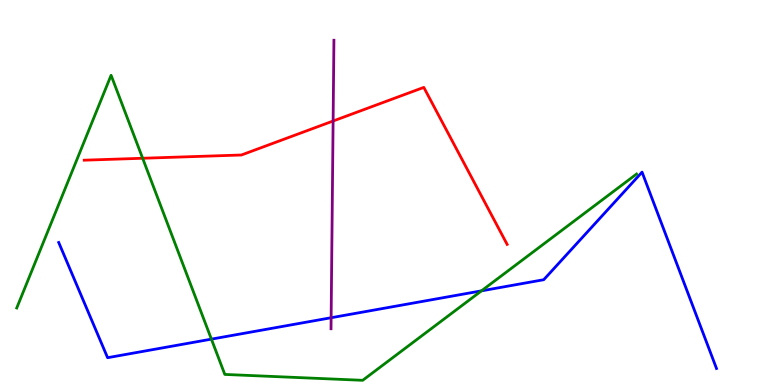[{'lines': ['blue', 'red'], 'intersections': []}, {'lines': ['green', 'red'], 'intersections': [{'x': 1.84, 'y': 5.89}]}, {'lines': ['purple', 'red'], 'intersections': [{'x': 4.3, 'y': 6.86}]}, {'lines': ['blue', 'green'], 'intersections': [{'x': 2.73, 'y': 1.19}, {'x': 6.21, 'y': 2.45}]}, {'lines': ['blue', 'purple'], 'intersections': [{'x': 4.27, 'y': 1.75}]}, {'lines': ['green', 'purple'], 'intersections': []}]